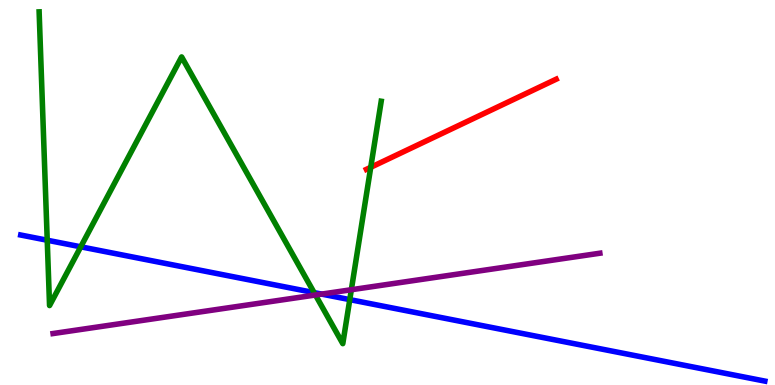[{'lines': ['blue', 'red'], 'intersections': []}, {'lines': ['green', 'red'], 'intersections': [{'x': 4.78, 'y': 5.65}]}, {'lines': ['purple', 'red'], 'intersections': []}, {'lines': ['blue', 'green'], 'intersections': [{'x': 0.609, 'y': 3.76}, {'x': 1.04, 'y': 3.59}, {'x': 4.05, 'y': 2.4}, {'x': 4.51, 'y': 2.22}]}, {'lines': ['blue', 'purple'], 'intersections': [{'x': 4.15, 'y': 2.36}]}, {'lines': ['green', 'purple'], 'intersections': [{'x': 4.07, 'y': 2.34}, {'x': 4.53, 'y': 2.47}]}]